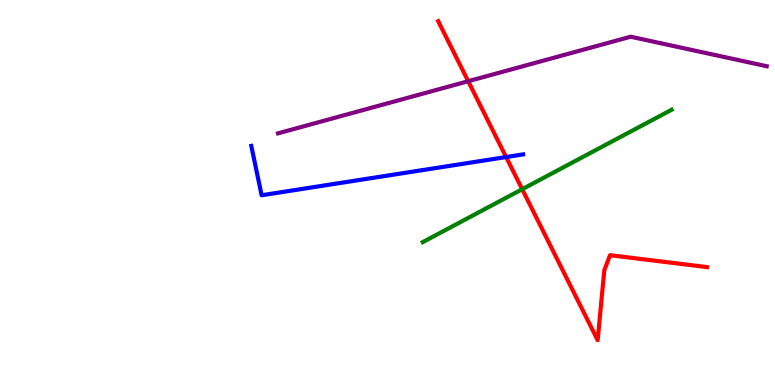[{'lines': ['blue', 'red'], 'intersections': [{'x': 6.53, 'y': 5.92}]}, {'lines': ['green', 'red'], 'intersections': [{'x': 6.74, 'y': 5.09}]}, {'lines': ['purple', 'red'], 'intersections': [{'x': 6.04, 'y': 7.89}]}, {'lines': ['blue', 'green'], 'intersections': []}, {'lines': ['blue', 'purple'], 'intersections': []}, {'lines': ['green', 'purple'], 'intersections': []}]